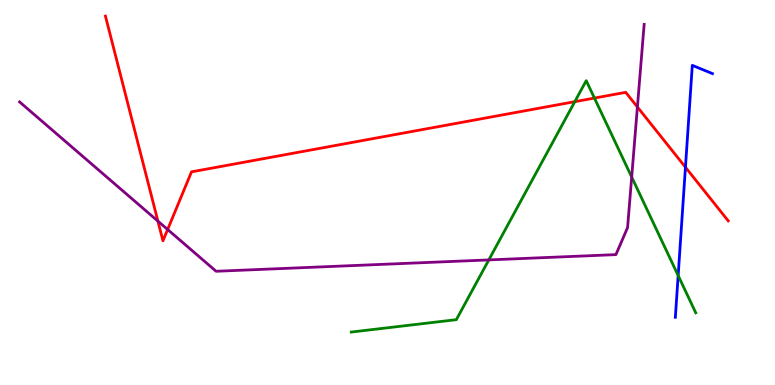[{'lines': ['blue', 'red'], 'intersections': [{'x': 8.84, 'y': 5.66}]}, {'lines': ['green', 'red'], 'intersections': [{'x': 7.42, 'y': 7.36}, {'x': 7.67, 'y': 7.45}]}, {'lines': ['purple', 'red'], 'intersections': [{'x': 2.04, 'y': 4.26}, {'x': 2.16, 'y': 4.04}, {'x': 8.22, 'y': 7.22}]}, {'lines': ['blue', 'green'], 'intersections': [{'x': 8.75, 'y': 2.84}]}, {'lines': ['blue', 'purple'], 'intersections': []}, {'lines': ['green', 'purple'], 'intersections': [{'x': 6.31, 'y': 3.25}, {'x': 8.15, 'y': 5.4}]}]